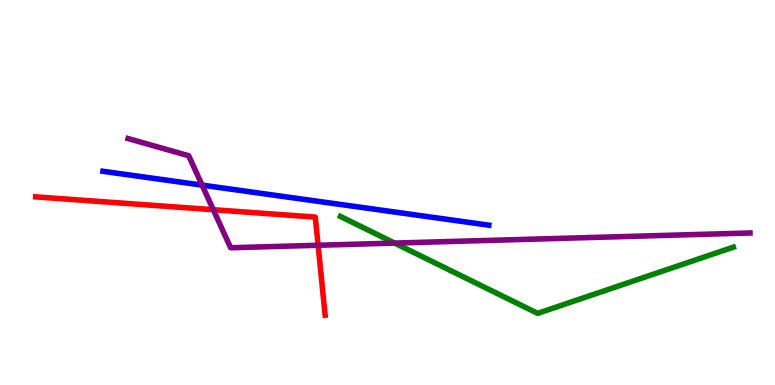[{'lines': ['blue', 'red'], 'intersections': []}, {'lines': ['green', 'red'], 'intersections': []}, {'lines': ['purple', 'red'], 'intersections': [{'x': 2.75, 'y': 4.55}, {'x': 4.1, 'y': 3.63}]}, {'lines': ['blue', 'green'], 'intersections': []}, {'lines': ['blue', 'purple'], 'intersections': [{'x': 2.61, 'y': 5.19}]}, {'lines': ['green', 'purple'], 'intersections': [{'x': 5.09, 'y': 3.69}]}]